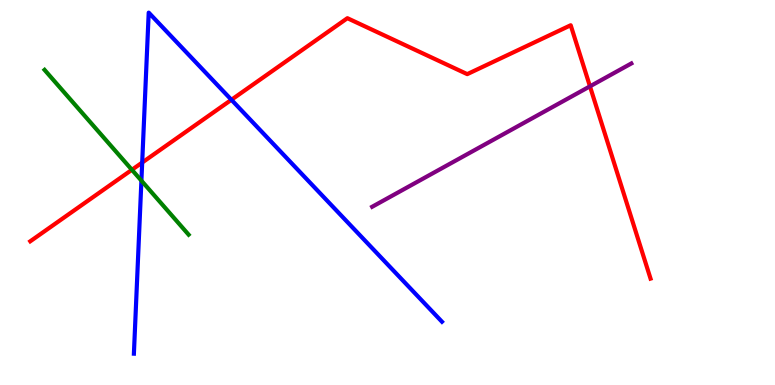[{'lines': ['blue', 'red'], 'intersections': [{'x': 1.83, 'y': 5.78}, {'x': 2.99, 'y': 7.41}]}, {'lines': ['green', 'red'], 'intersections': [{'x': 1.7, 'y': 5.59}]}, {'lines': ['purple', 'red'], 'intersections': [{'x': 7.61, 'y': 7.76}]}, {'lines': ['blue', 'green'], 'intersections': [{'x': 1.82, 'y': 5.31}]}, {'lines': ['blue', 'purple'], 'intersections': []}, {'lines': ['green', 'purple'], 'intersections': []}]